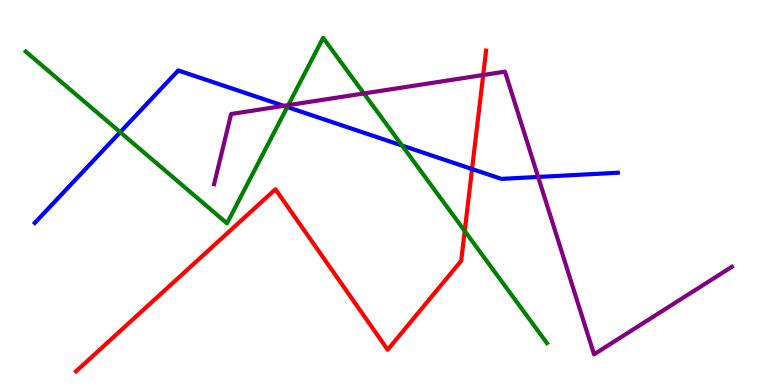[{'lines': ['blue', 'red'], 'intersections': [{'x': 6.09, 'y': 5.61}]}, {'lines': ['green', 'red'], 'intersections': [{'x': 6.0, 'y': 4.0}]}, {'lines': ['purple', 'red'], 'intersections': [{'x': 6.23, 'y': 8.05}]}, {'lines': ['blue', 'green'], 'intersections': [{'x': 1.55, 'y': 6.57}, {'x': 3.71, 'y': 7.22}, {'x': 5.19, 'y': 6.22}]}, {'lines': ['blue', 'purple'], 'intersections': [{'x': 3.66, 'y': 7.25}, {'x': 6.94, 'y': 5.4}]}, {'lines': ['green', 'purple'], 'intersections': [{'x': 3.72, 'y': 7.27}, {'x': 4.7, 'y': 7.57}]}]